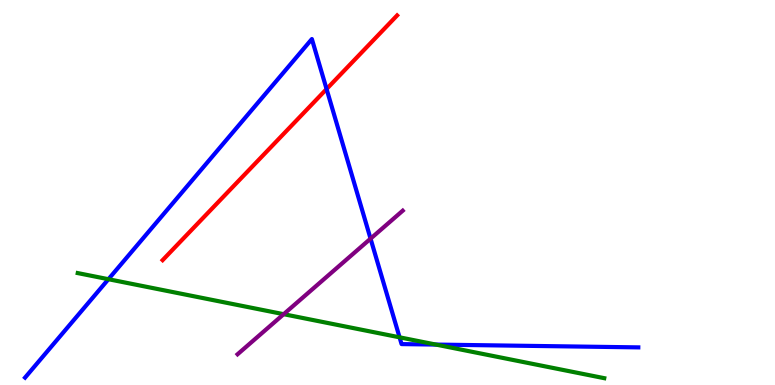[{'lines': ['blue', 'red'], 'intersections': [{'x': 4.21, 'y': 7.69}]}, {'lines': ['green', 'red'], 'intersections': []}, {'lines': ['purple', 'red'], 'intersections': []}, {'lines': ['blue', 'green'], 'intersections': [{'x': 1.4, 'y': 2.75}, {'x': 5.16, 'y': 1.24}, {'x': 5.62, 'y': 1.05}]}, {'lines': ['blue', 'purple'], 'intersections': [{'x': 4.78, 'y': 3.8}]}, {'lines': ['green', 'purple'], 'intersections': [{'x': 3.66, 'y': 1.84}]}]